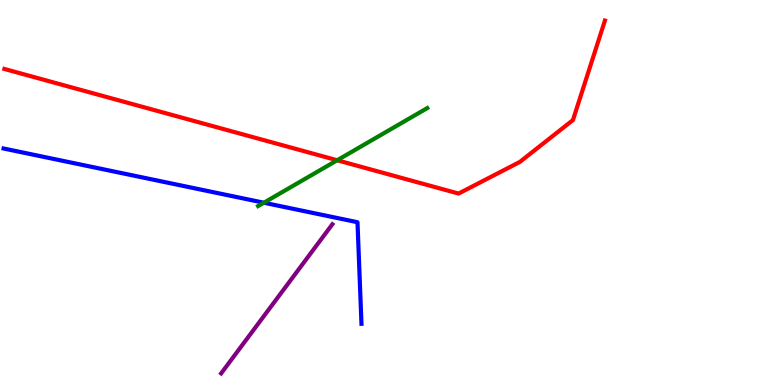[{'lines': ['blue', 'red'], 'intersections': []}, {'lines': ['green', 'red'], 'intersections': [{'x': 4.35, 'y': 5.84}]}, {'lines': ['purple', 'red'], 'intersections': []}, {'lines': ['blue', 'green'], 'intersections': [{'x': 3.4, 'y': 4.73}]}, {'lines': ['blue', 'purple'], 'intersections': []}, {'lines': ['green', 'purple'], 'intersections': []}]